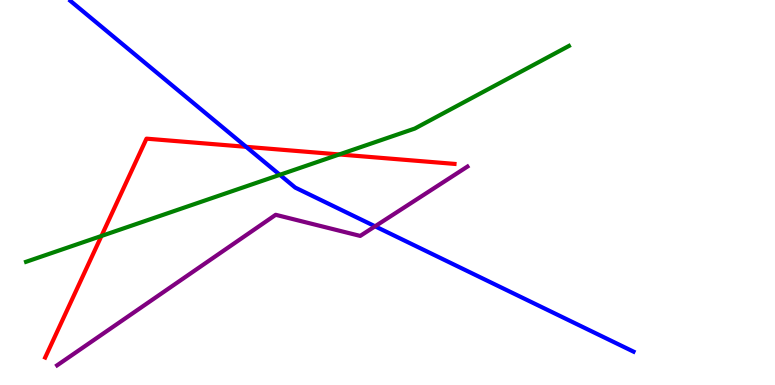[{'lines': ['blue', 'red'], 'intersections': [{'x': 3.18, 'y': 6.19}]}, {'lines': ['green', 'red'], 'intersections': [{'x': 1.31, 'y': 3.87}, {'x': 4.38, 'y': 5.99}]}, {'lines': ['purple', 'red'], 'intersections': []}, {'lines': ['blue', 'green'], 'intersections': [{'x': 3.61, 'y': 5.46}]}, {'lines': ['blue', 'purple'], 'intersections': [{'x': 4.84, 'y': 4.12}]}, {'lines': ['green', 'purple'], 'intersections': []}]